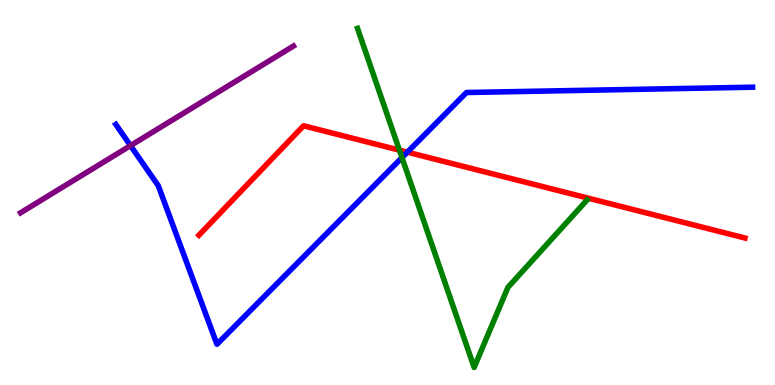[{'lines': ['blue', 'red'], 'intersections': [{'x': 5.26, 'y': 6.05}]}, {'lines': ['green', 'red'], 'intersections': [{'x': 5.15, 'y': 6.1}]}, {'lines': ['purple', 'red'], 'intersections': []}, {'lines': ['blue', 'green'], 'intersections': [{'x': 5.19, 'y': 5.91}]}, {'lines': ['blue', 'purple'], 'intersections': [{'x': 1.68, 'y': 6.22}]}, {'lines': ['green', 'purple'], 'intersections': []}]